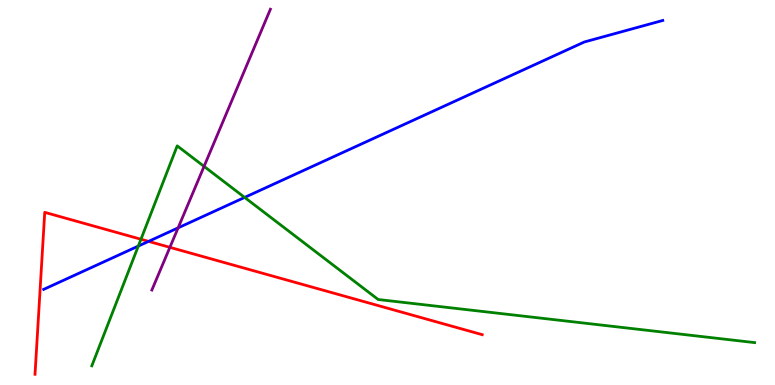[{'lines': ['blue', 'red'], 'intersections': [{'x': 1.92, 'y': 3.73}]}, {'lines': ['green', 'red'], 'intersections': [{'x': 1.82, 'y': 3.79}]}, {'lines': ['purple', 'red'], 'intersections': [{'x': 2.19, 'y': 3.58}]}, {'lines': ['blue', 'green'], 'intersections': [{'x': 1.78, 'y': 3.61}, {'x': 3.16, 'y': 4.87}]}, {'lines': ['blue', 'purple'], 'intersections': [{'x': 2.3, 'y': 4.08}]}, {'lines': ['green', 'purple'], 'intersections': [{'x': 2.63, 'y': 5.68}]}]